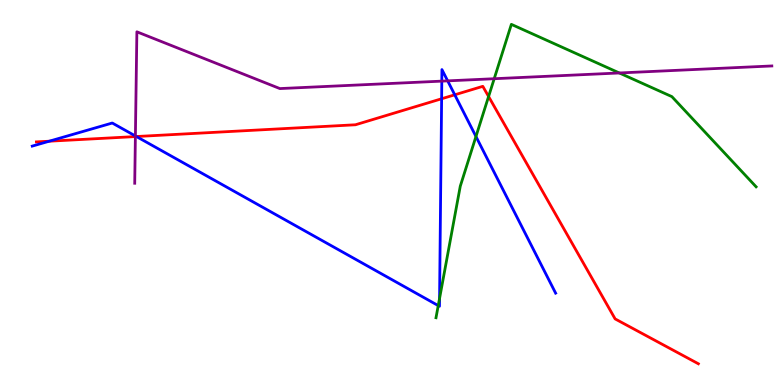[{'lines': ['blue', 'red'], 'intersections': [{'x': 0.636, 'y': 6.33}, {'x': 1.76, 'y': 6.45}, {'x': 5.7, 'y': 7.43}, {'x': 5.87, 'y': 7.54}]}, {'lines': ['green', 'red'], 'intersections': [{'x': 6.3, 'y': 7.49}]}, {'lines': ['purple', 'red'], 'intersections': [{'x': 1.75, 'y': 6.45}]}, {'lines': ['blue', 'green'], 'intersections': [{'x': 5.65, 'y': 2.06}, {'x': 5.67, 'y': 2.25}, {'x': 6.14, 'y': 6.45}]}, {'lines': ['blue', 'purple'], 'intersections': [{'x': 1.75, 'y': 6.47}, {'x': 5.7, 'y': 7.89}, {'x': 5.78, 'y': 7.9}]}, {'lines': ['green', 'purple'], 'intersections': [{'x': 6.38, 'y': 7.96}, {'x': 7.99, 'y': 8.1}]}]